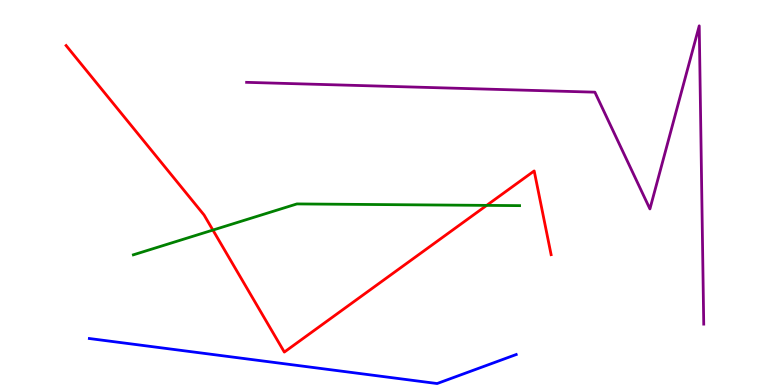[{'lines': ['blue', 'red'], 'intersections': []}, {'lines': ['green', 'red'], 'intersections': [{'x': 2.75, 'y': 4.02}, {'x': 6.28, 'y': 4.67}]}, {'lines': ['purple', 'red'], 'intersections': []}, {'lines': ['blue', 'green'], 'intersections': []}, {'lines': ['blue', 'purple'], 'intersections': []}, {'lines': ['green', 'purple'], 'intersections': []}]